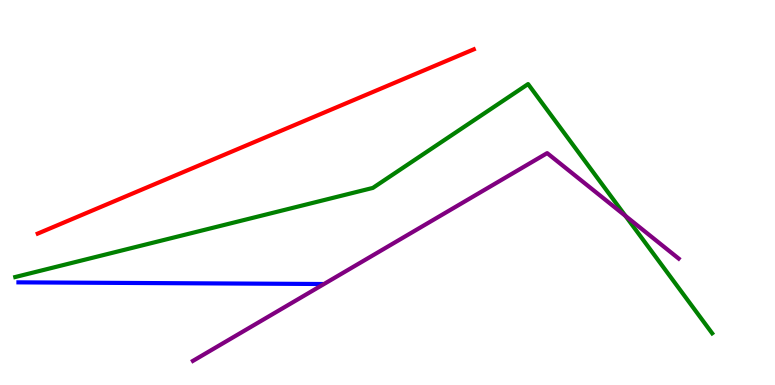[{'lines': ['blue', 'red'], 'intersections': []}, {'lines': ['green', 'red'], 'intersections': []}, {'lines': ['purple', 'red'], 'intersections': []}, {'lines': ['blue', 'green'], 'intersections': []}, {'lines': ['blue', 'purple'], 'intersections': []}, {'lines': ['green', 'purple'], 'intersections': [{'x': 8.07, 'y': 4.39}]}]